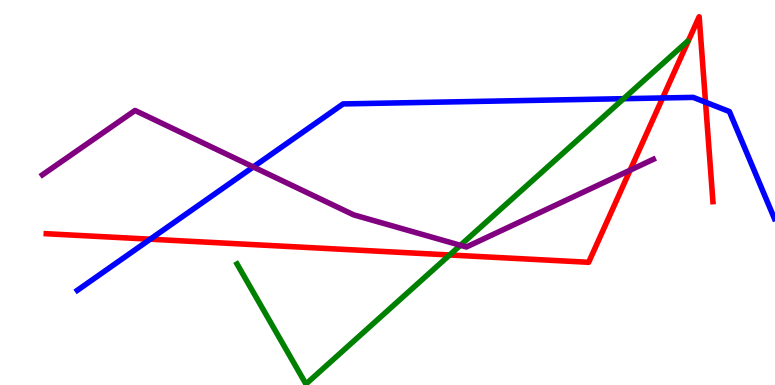[{'lines': ['blue', 'red'], 'intersections': [{'x': 1.94, 'y': 3.79}, {'x': 8.55, 'y': 7.46}, {'x': 9.1, 'y': 7.35}]}, {'lines': ['green', 'red'], 'intersections': [{'x': 5.8, 'y': 3.38}]}, {'lines': ['purple', 'red'], 'intersections': [{'x': 8.13, 'y': 5.58}]}, {'lines': ['blue', 'green'], 'intersections': [{'x': 8.05, 'y': 7.44}]}, {'lines': ['blue', 'purple'], 'intersections': [{'x': 3.27, 'y': 5.66}]}, {'lines': ['green', 'purple'], 'intersections': [{'x': 5.94, 'y': 3.63}]}]